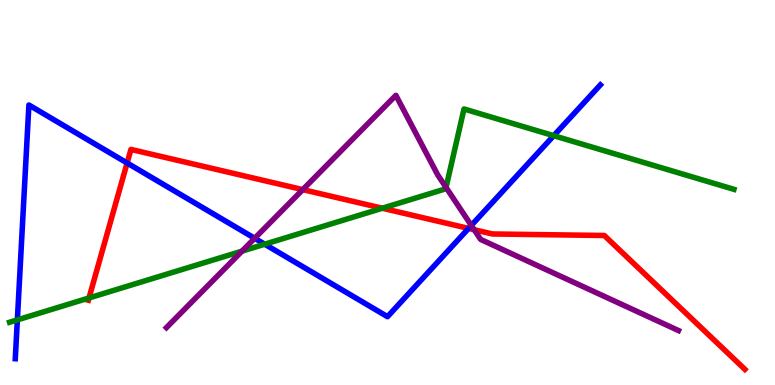[{'lines': ['blue', 'red'], 'intersections': [{'x': 1.64, 'y': 5.77}, {'x': 6.05, 'y': 4.07}]}, {'lines': ['green', 'red'], 'intersections': [{'x': 1.15, 'y': 2.26}, {'x': 4.93, 'y': 4.59}]}, {'lines': ['purple', 'red'], 'intersections': [{'x': 3.91, 'y': 5.07}, {'x': 6.12, 'y': 4.03}]}, {'lines': ['blue', 'green'], 'intersections': [{'x': 0.224, 'y': 1.69}, {'x': 3.42, 'y': 3.66}, {'x': 7.14, 'y': 6.48}]}, {'lines': ['blue', 'purple'], 'intersections': [{'x': 3.29, 'y': 3.81}, {'x': 6.08, 'y': 4.14}]}, {'lines': ['green', 'purple'], 'intersections': [{'x': 3.12, 'y': 3.48}, {'x': 5.76, 'y': 5.13}]}]